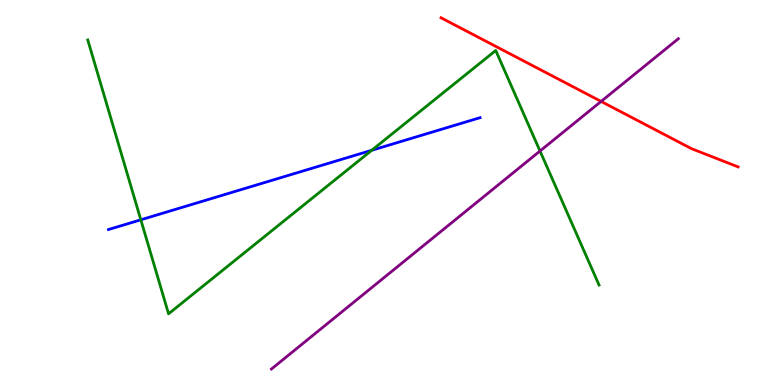[{'lines': ['blue', 'red'], 'intersections': []}, {'lines': ['green', 'red'], 'intersections': []}, {'lines': ['purple', 'red'], 'intersections': [{'x': 7.76, 'y': 7.37}]}, {'lines': ['blue', 'green'], 'intersections': [{'x': 1.82, 'y': 4.29}, {'x': 4.8, 'y': 6.1}]}, {'lines': ['blue', 'purple'], 'intersections': []}, {'lines': ['green', 'purple'], 'intersections': [{'x': 6.97, 'y': 6.08}]}]